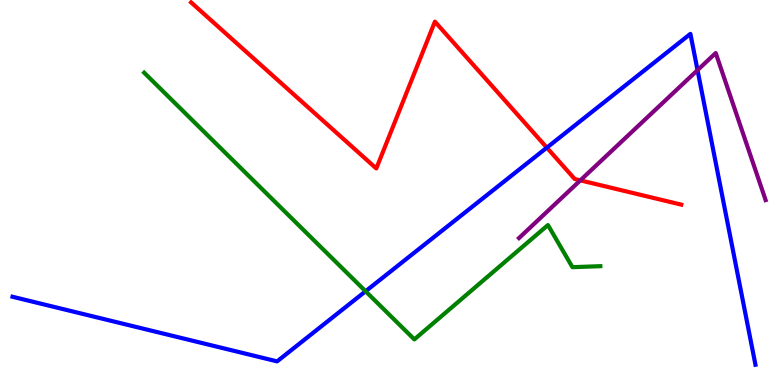[{'lines': ['blue', 'red'], 'intersections': [{'x': 7.06, 'y': 6.17}]}, {'lines': ['green', 'red'], 'intersections': []}, {'lines': ['purple', 'red'], 'intersections': [{'x': 7.49, 'y': 5.32}]}, {'lines': ['blue', 'green'], 'intersections': [{'x': 4.72, 'y': 2.43}]}, {'lines': ['blue', 'purple'], 'intersections': [{'x': 9.0, 'y': 8.18}]}, {'lines': ['green', 'purple'], 'intersections': []}]